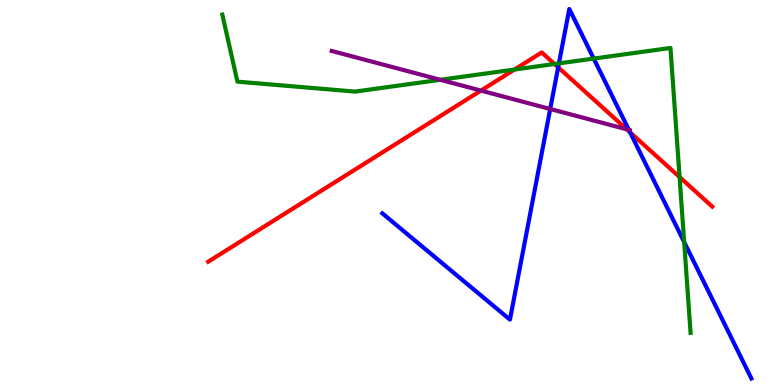[{'lines': ['blue', 'red'], 'intersections': [{'x': 7.2, 'y': 8.25}, {'x': 8.13, 'y': 6.56}]}, {'lines': ['green', 'red'], 'intersections': [{'x': 6.64, 'y': 8.19}, {'x': 7.15, 'y': 8.34}, {'x': 8.77, 'y': 5.4}]}, {'lines': ['purple', 'red'], 'intersections': [{'x': 6.21, 'y': 7.65}, {'x': 8.09, 'y': 6.64}]}, {'lines': ['blue', 'green'], 'intersections': [{'x': 7.21, 'y': 8.35}, {'x': 7.66, 'y': 8.48}, {'x': 8.83, 'y': 3.71}]}, {'lines': ['blue', 'purple'], 'intersections': [{'x': 7.1, 'y': 7.17}, {'x': 8.11, 'y': 6.63}]}, {'lines': ['green', 'purple'], 'intersections': [{'x': 5.68, 'y': 7.93}]}]